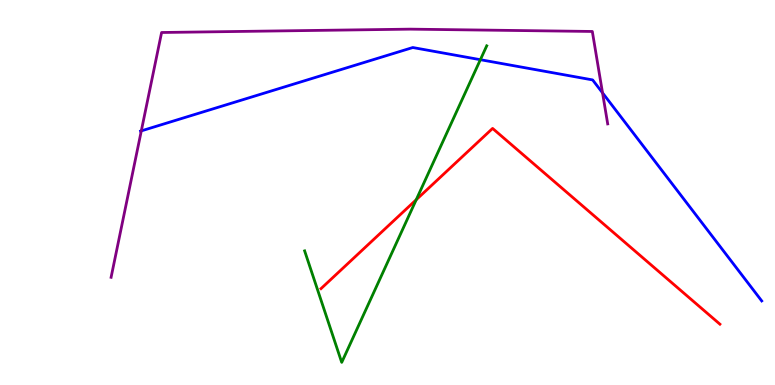[{'lines': ['blue', 'red'], 'intersections': []}, {'lines': ['green', 'red'], 'intersections': [{'x': 5.37, 'y': 4.81}]}, {'lines': ['purple', 'red'], 'intersections': []}, {'lines': ['blue', 'green'], 'intersections': [{'x': 6.2, 'y': 8.45}]}, {'lines': ['blue', 'purple'], 'intersections': [{'x': 1.82, 'y': 6.6}, {'x': 7.77, 'y': 7.59}]}, {'lines': ['green', 'purple'], 'intersections': []}]